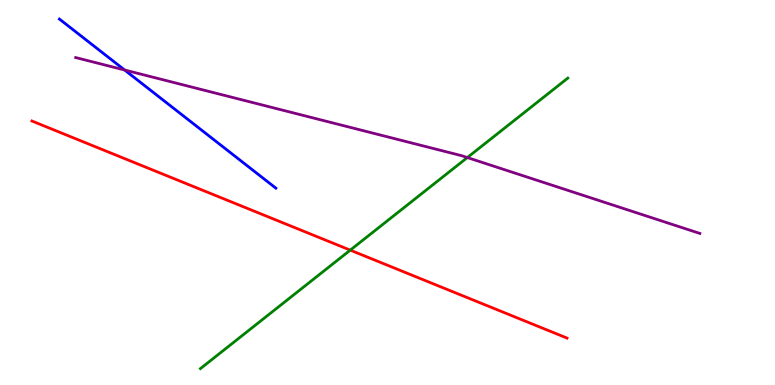[{'lines': ['blue', 'red'], 'intersections': []}, {'lines': ['green', 'red'], 'intersections': [{'x': 4.52, 'y': 3.5}]}, {'lines': ['purple', 'red'], 'intersections': []}, {'lines': ['blue', 'green'], 'intersections': []}, {'lines': ['blue', 'purple'], 'intersections': [{'x': 1.61, 'y': 8.18}]}, {'lines': ['green', 'purple'], 'intersections': [{'x': 6.03, 'y': 5.91}]}]